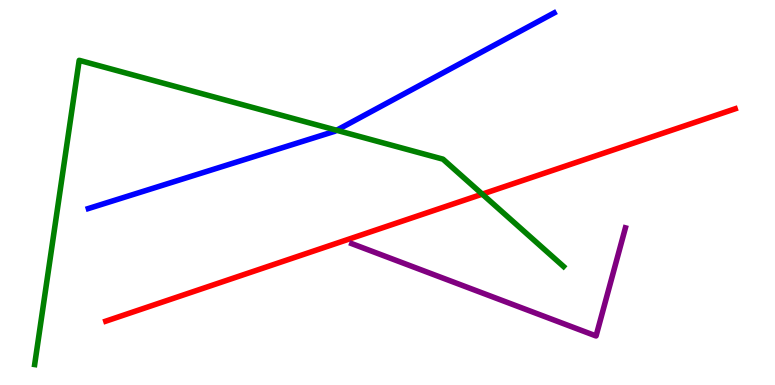[{'lines': ['blue', 'red'], 'intersections': []}, {'lines': ['green', 'red'], 'intersections': [{'x': 6.22, 'y': 4.96}]}, {'lines': ['purple', 'red'], 'intersections': []}, {'lines': ['blue', 'green'], 'intersections': [{'x': 4.34, 'y': 6.62}]}, {'lines': ['blue', 'purple'], 'intersections': []}, {'lines': ['green', 'purple'], 'intersections': []}]